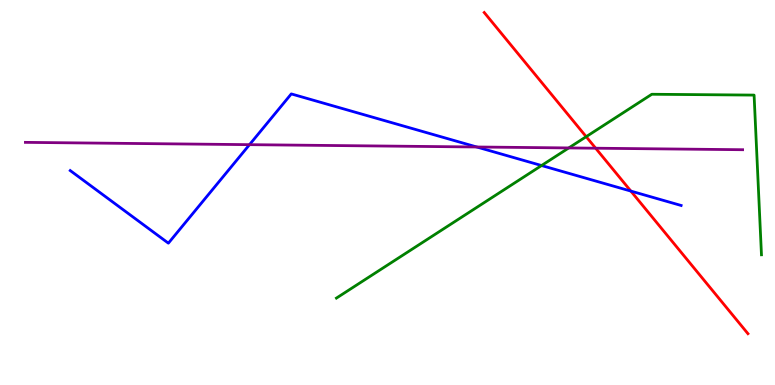[{'lines': ['blue', 'red'], 'intersections': [{'x': 8.14, 'y': 5.04}]}, {'lines': ['green', 'red'], 'intersections': [{'x': 7.56, 'y': 6.45}]}, {'lines': ['purple', 'red'], 'intersections': [{'x': 7.69, 'y': 6.15}]}, {'lines': ['blue', 'green'], 'intersections': [{'x': 6.99, 'y': 5.7}]}, {'lines': ['blue', 'purple'], 'intersections': [{'x': 3.22, 'y': 6.24}, {'x': 6.15, 'y': 6.18}]}, {'lines': ['green', 'purple'], 'intersections': [{'x': 7.34, 'y': 6.16}]}]